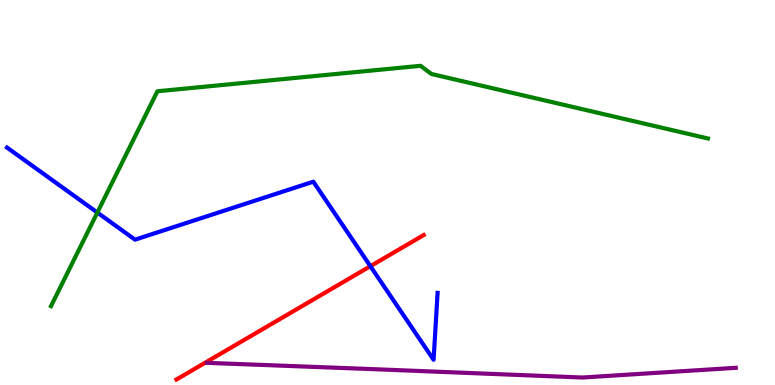[{'lines': ['blue', 'red'], 'intersections': [{'x': 4.78, 'y': 3.09}]}, {'lines': ['green', 'red'], 'intersections': []}, {'lines': ['purple', 'red'], 'intersections': []}, {'lines': ['blue', 'green'], 'intersections': [{'x': 1.26, 'y': 4.48}]}, {'lines': ['blue', 'purple'], 'intersections': []}, {'lines': ['green', 'purple'], 'intersections': []}]